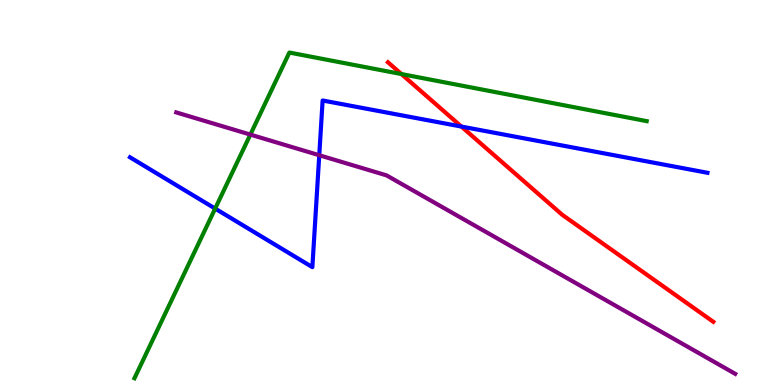[{'lines': ['blue', 'red'], 'intersections': [{'x': 5.95, 'y': 6.71}]}, {'lines': ['green', 'red'], 'intersections': [{'x': 5.18, 'y': 8.08}]}, {'lines': ['purple', 'red'], 'intersections': []}, {'lines': ['blue', 'green'], 'intersections': [{'x': 2.78, 'y': 4.58}]}, {'lines': ['blue', 'purple'], 'intersections': [{'x': 4.12, 'y': 5.97}]}, {'lines': ['green', 'purple'], 'intersections': [{'x': 3.23, 'y': 6.5}]}]